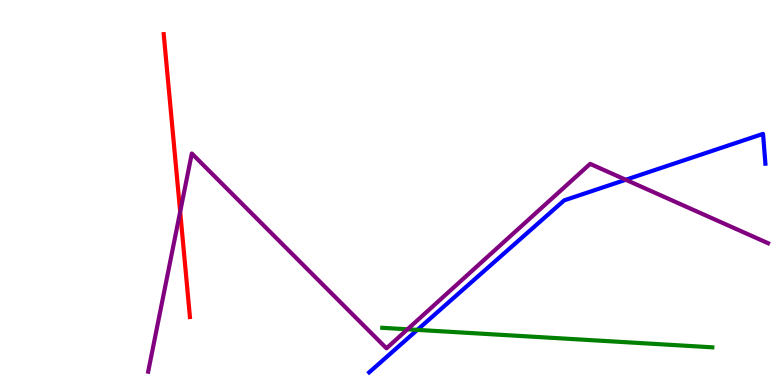[{'lines': ['blue', 'red'], 'intersections': []}, {'lines': ['green', 'red'], 'intersections': []}, {'lines': ['purple', 'red'], 'intersections': [{'x': 2.32, 'y': 4.5}]}, {'lines': ['blue', 'green'], 'intersections': [{'x': 5.39, 'y': 1.43}]}, {'lines': ['blue', 'purple'], 'intersections': [{'x': 8.07, 'y': 5.33}]}, {'lines': ['green', 'purple'], 'intersections': [{'x': 5.26, 'y': 1.45}]}]